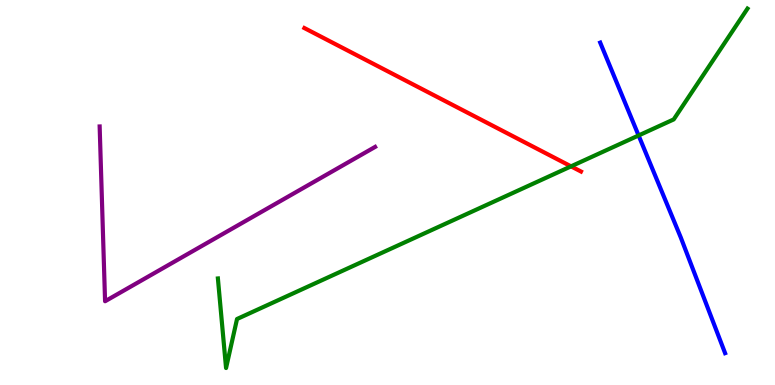[{'lines': ['blue', 'red'], 'intersections': []}, {'lines': ['green', 'red'], 'intersections': [{'x': 7.37, 'y': 5.68}]}, {'lines': ['purple', 'red'], 'intersections': []}, {'lines': ['blue', 'green'], 'intersections': [{'x': 8.24, 'y': 6.48}]}, {'lines': ['blue', 'purple'], 'intersections': []}, {'lines': ['green', 'purple'], 'intersections': []}]